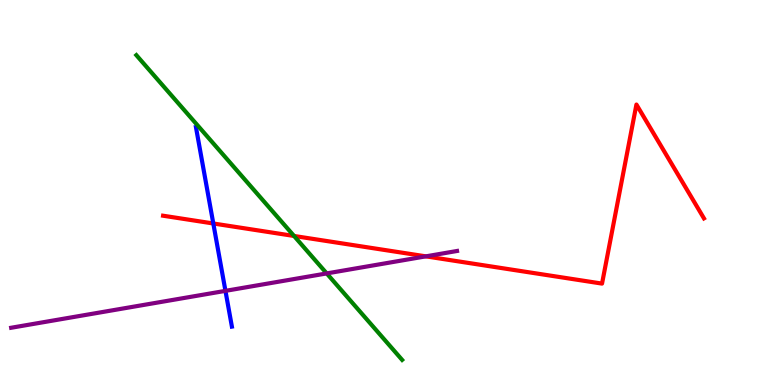[{'lines': ['blue', 'red'], 'intersections': [{'x': 2.75, 'y': 4.2}]}, {'lines': ['green', 'red'], 'intersections': [{'x': 3.79, 'y': 3.87}]}, {'lines': ['purple', 'red'], 'intersections': [{'x': 5.49, 'y': 3.34}]}, {'lines': ['blue', 'green'], 'intersections': []}, {'lines': ['blue', 'purple'], 'intersections': [{'x': 2.91, 'y': 2.45}]}, {'lines': ['green', 'purple'], 'intersections': [{'x': 4.22, 'y': 2.9}]}]